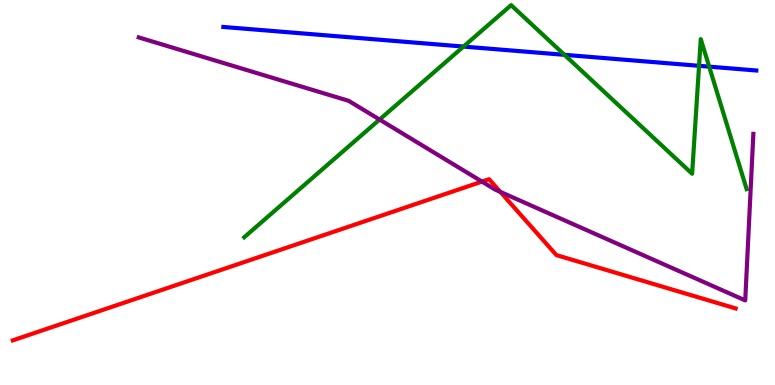[{'lines': ['blue', 'red'], 'intersections': []}, {'lines': ['green', 'red'], 'intersections': []}, {'lines': ['purple', 'red'], 'intersections': [{'x': 6.22, 'y': 5.28}, {'x': 6.46, 'y': 5.02}]}, {'lines': ['blue', 'green'], 'intersections': [{'x': 5.98, 'y': 8.79}, {'x': 7.28, 'y': 8.58}, {'x': 9.02, 'y': 8.29}, {'x': 9.15, 'y': 8.27}]}, {'lines': ['blue', 'purple'], 'intersections': []}, {'lines': ['green', 'purple'], 'intersections': [{'x': 4.9, 'y': 6.89}]}]